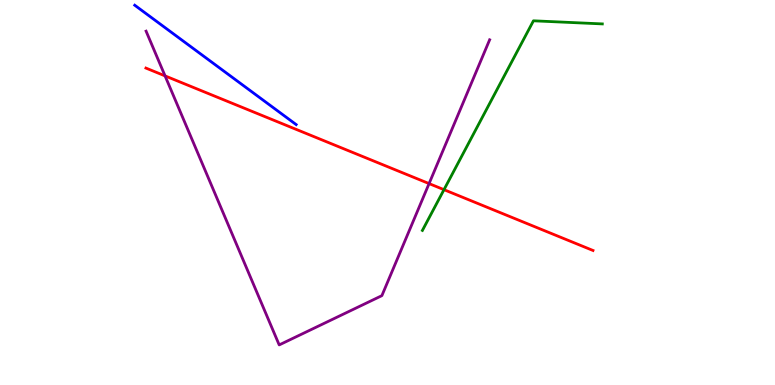[{'lines': ['blue', 'red'], 'intersections': []}, {'lines': ['green', 'red'], 'intersections': [{'x': 5.73, 'y': 5.07}]}, {'lines': ['purple', 'red'], 'intersections': [{'x': 2.13, 'y': 8.03}, {'x': 5.54, 'y': 5.23}]}, {'lines': ['blue', 'green'], 'intersections': []}, {'lines': ['blue', 'purple'], 'intersections': []}, {'lines': ['green', 'purple'], 'intersections': []}]